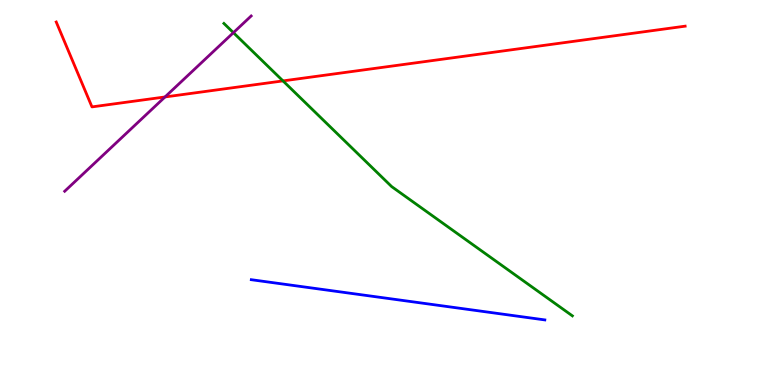[{'lines': ['blue', 'red'], 'intersections': []}, {'lines': ['green', 'red'], 'intersections': [{'x': 3.65, 'y': 7.9}]}, {'lines': ['purple', 'red'], 'intersections': [{'x': 2.13, 'y': 7.48}]}, {'lines': ['blue', 'green'], 'intersections': []}, {'lines': ['blue', 'purple'], 'intersections': []}, {'lines': ['green', 'purple'], 'intersections': [{'x': 3.01, 'y': 9.15}]}]